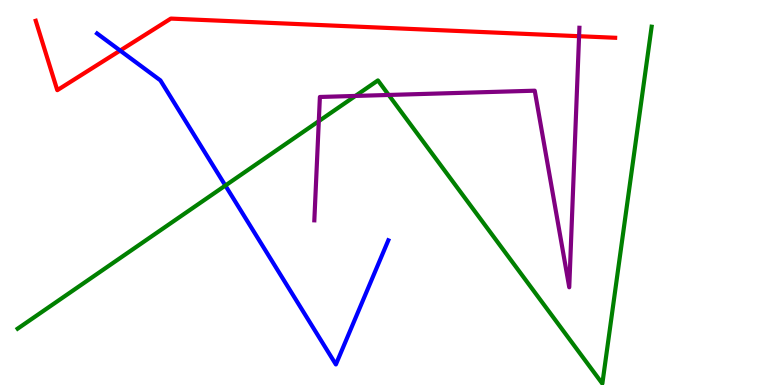[{'lines': ['blue', 'red'], 'intersections': [{'x': 1.55, 'y': 8.69}]}, {'lines': ['green', 'red'], 'intersections': []}, {'lines': ['purple', 'red'], 'intersections': [{'x': 7.47, 'y': 9.06}]}, {'lines': ['blue', 'green'], 'intersections': [{'x': 2.91, 'y': 5.18}]}, {'lines': ['blue', 'purple'], 'intersections': []}, {'lines': ['green', 'purple'], 'intersections': [{'x': 4.11, 'y': 6.85}, {'x': 4.59, 'y': 7.51}, {'x': 5.02, 'y': 7.53}]}]